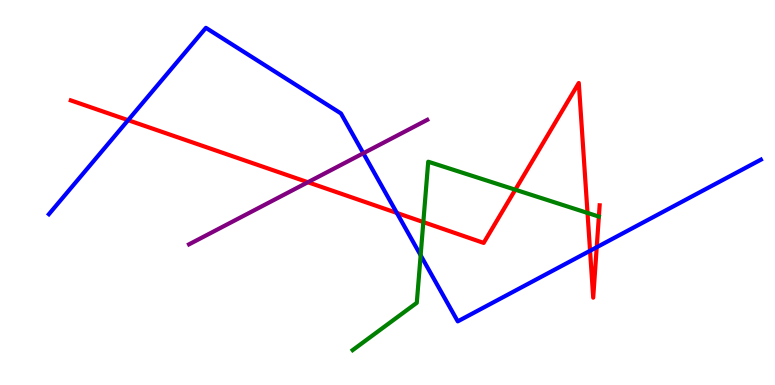[{'lines': ['blue', 'red'], 'intersections': [{'x': 1.65, 'y': 6.88}, {'x': 5.12, 'y': 4.47}, {'x': 7.61, 'y': 3.49}, {'x': 7.7, 'y': 3.58}]}, {'lines': ['green', 'red'], 'intersections': [{'x': 5.46, 'y': 4.23}, {'x': 6.65, 'y': 5.07}, {'x': 7.58, 'y': 4.47}]}, {'lines': ['purple', 'red'], 'intersections': [{'x': 3.97, 'y': 5.27}]}, {'lines': ['blue', 'green'], 'intersections': [{'x': 5.43, 'y': 3.37}]}, {'lines': ['blue', 'purple'], 'intersections': [{'x': 4.69, 'y': 6.02}]}, {'lines': ['green', 'purple'], 'intersections': []}]